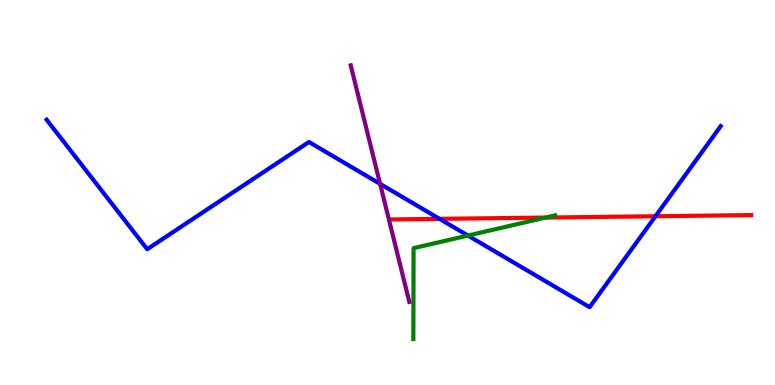[{'lines': ['blue', 'red'], 'intersections': [{'x': 5.67, 'y': 4.32}, {'x': 8.46, 'y': 4.38}]}, {'lines': ['green', 'red'], 'intersections': [{'x': 7.04, 'y': 4.35}]}, {'lines': ['purple', 'red'], 'intersections': []}, {'lines': ['blue', 'green'], 'intersections': [{'x': 6.04, 'y': 3.88}]}, {'lines': ['blue', 'purple'], 'intersections': [{'x': 4.9, 'y': 5.22}]}, {'lines': ['green', 'purple'], 'intersections': []}]